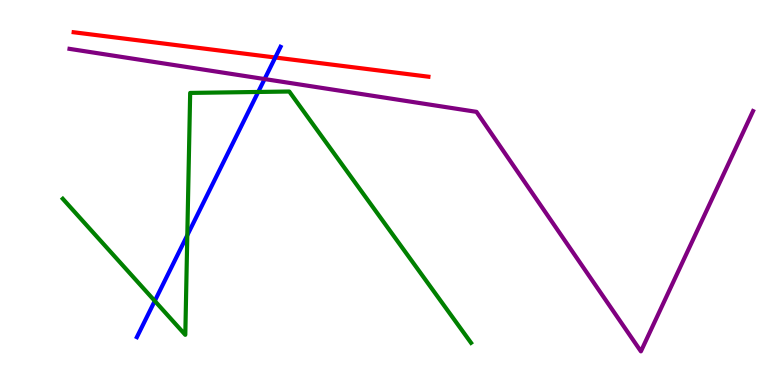[{'lines': ['blue', 'red'], 'intersections': [{'x': 3.55, 'y': 8.51}]}, {'lines': ['green', 'red'], 'intersections': []}, {'lines': ['purple', 'red'], 'intersections': []}, {'lines': ['blue', 'green'], 'intersections': [{'x': 2.0, 'y': 2.18}, {'x': 2.42, 'y': 3.89}, {'x': 3.33, 'y': 7.61}]}, {'lines': ['blue', 'purple'], 'intersections': [{'x': 3.41, 'y': 7.95}]}, {'lines': ['green', 'purple'], 'intersections': []}]